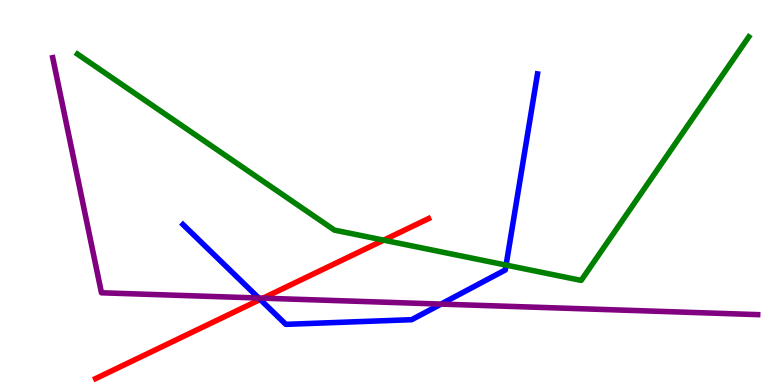[{'lines': ['blue', 'red'], 'intersections': [{'x': 3.36, 'y': 2.22}]}, {'lines': ['green', 'red'], 'intersections': [{'x': 4.95, 'y': 3.76}]}, {'lines': ['purple', 'red'], 'intersections': [{'x': 3.39, 'y': 2.26}]}, {'lines': ['blue', 'green'], 'intersections': [{'x': 6.53, 'y': 3.11}]}, {'lines': ['blue', 'purple'], 'intersections': [{'x': 3.34, 'y': 2.26}, {'x': 5.69, 'y': 2.1}]}, {'lines': ['green', 'purple'], 'intersections': []}]